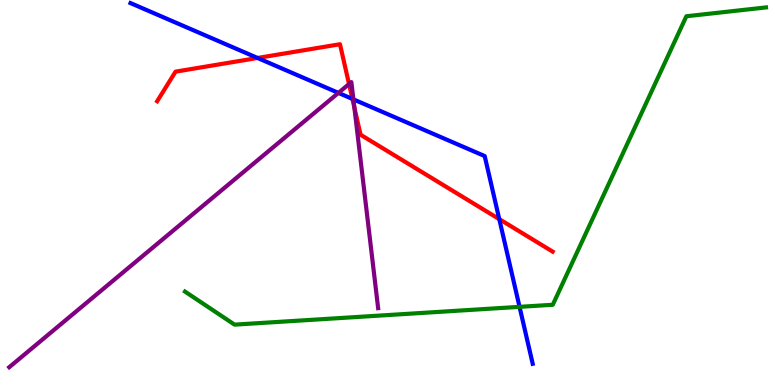[{'lines': ['blue', 'red'], 'intersections': [{'x': 3.32, 'y': 8.49}, {'x': 4.55, 'y': 7.43}, {'x': 6.44, 'y': 4.31}]}, {'lines': ['green', 'red'], 'intersections': []}, {'lines': ['purple', 'red'], 'intersections': [{'x': 4.5, 'y': 7.82}, {'x': 4.57, 'y': 7.21}]}, {'lines': ['blue', 'green'], 'intersections': [{'x': 6.7, 'y': 2.03}]}, {'lines': ['blue', 'purple'], 'intersections': [{'x': 4.37, 'y': 7.59}, {'x': 4.56, 'y': 7.42}]}, {'lines': ['green', 'purple'], 'intersections': []}]